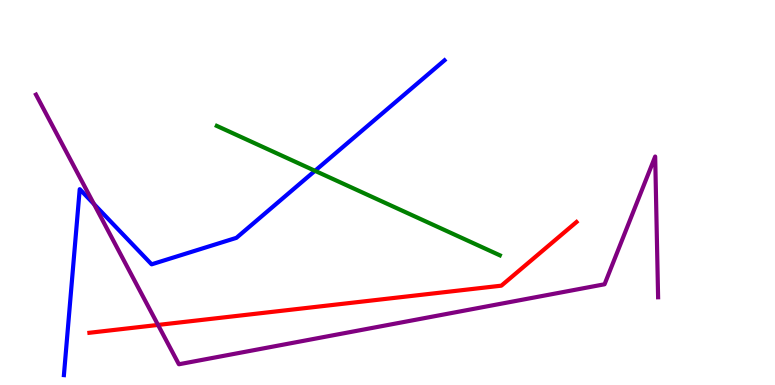[{'lines': ['blue', 'red'], 'intersections': []}, {'lines': ['green', 'red'], 'intersections': []}, {'lines': ['purple', 'red'], 'intersections': [{'x': 2.04, 'y': 1.56}]}, {'lines': ['blue', 'green'], 'intersections': [{'x': 4.06, 'y': 5.56}]}, {'lines': ['blue', 'purple'], 'intersections': [{'x': 1.21, 'y': 4.7}]}, {'lines': ['green', 'purple'], 'intersections': []}]